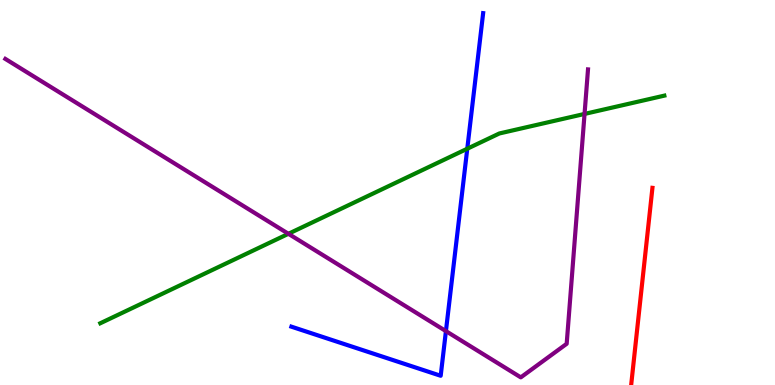[{'lines': ['blue', 'red'], 'intersections': []}, {'lines': ['green', 'red'], 'intersections': []}, {'lines': ['purple', 'red'], 'intersections': []}, {'lines': ['blue', 'green'], 'intersections': [{'x': 6.03, 'y': 6.14}]}, {'lines': ['blue', 'purple'], 'intersections': [{'x': 5.75, 'y': 1.4}]}, {'lines': ['green', 'purple'], 'intersections': [{'x': 3.72, 'y': 3.93}, {'x': 7.54, 'y': 7.04}]}]